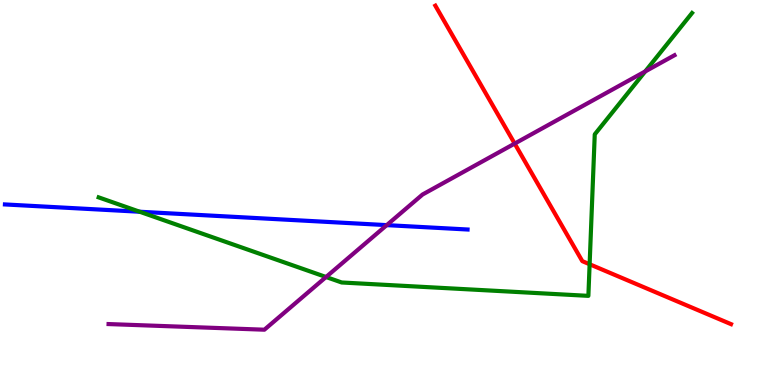[{'lines': ['blue', 'red'], 'intersections': []}, {'lines': ['green', 'red'], 'intersections': [{'x': 7.61, 'y': 3.14}]}, {'lines': ['purple', 'red'], 'intersections': [{'x': 6.64, 'y': 6.27}]}, {'lines': ['blue', 'green'], 'intersections': [{'x': 1.8, 'y': 4.5}]}, {'lines': ['blue', 'purple'], 'intersections': [{'x': 4.99, 'y': 4.15}]}, {'lines': ['green', 'purple'], 'intersections': [{'x': 4.21, 'y': 2.81}, {'x': 8.33, 'y': 8.14}]}]